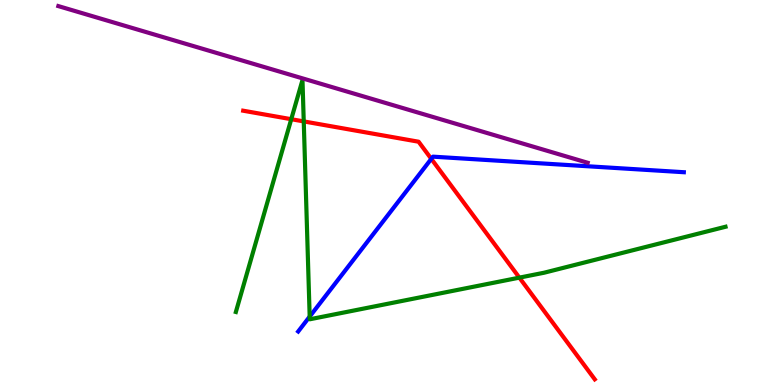[{'lines': ['blue', 'red'], 'intersections': [{'x': 5.57, 'y': 5.87}]}, {'lines': ['green', 'red'], 'intersections': [{'x': 3.76, 'y': 6.9}, {'x': 3.92, 'y': 6.85}, {'x': 6.7, 'y': 2.79}]}, {'lines': ['purple', 'red'], 'intersections': []}, {'lines': ['blue', 'green'], 'intersections': [{'x': 4.0, 'y': 1.78}]}, {'lines': ['blue', 'purple'], 'intersections': []}, {'lines': ['green', 'purple'], 'intersections': []}]